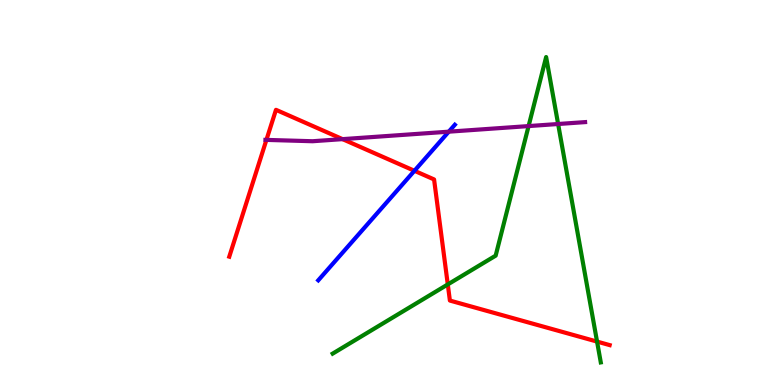[{'lines': ['blue', 'red'], 'intersections': [{'x': 5.35, 'y': 5.56}]}, {'lines': ['green', 'red'], 'intersections': [{'x': 5.78, 'y': 2.61}, {'x': 7.7, 'y': 1.13}]}, {'lines': ['purple', 'red'], 'intersections': [{'x': 3.44, 'y': 6.37}, {'x': 4.42, 'y': 6.39}]}, {'lines': ['blue', 'green'], 'intersections': []}, {'lines': ['blue', 'purple'], 'intersections': [{'x': 5.79, 'y': 6.58}]}, {'lines': ['green', 'purple'], 'intersections': [{'x': 6.82, 'y': 6.73}, {'x': 7.2, 'y': 6.78}]}]